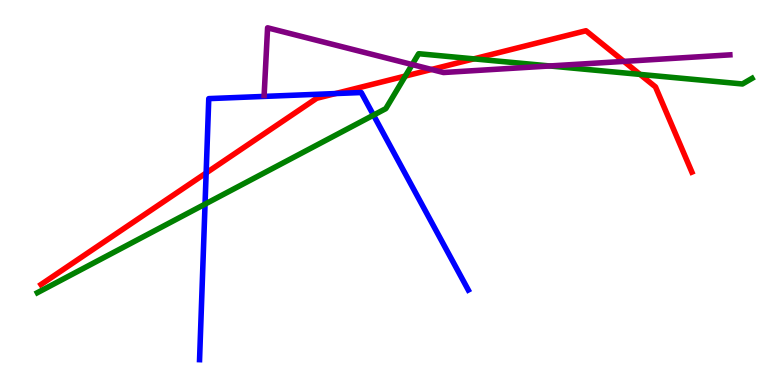[{'lines': ['blue', 'red'], 'intersections': [{'x': 2.66, 'y': 5.51}, {'x': 4.33, 'y': 7.57}]}, {'lines': ['green', 'red'], 'intersections': [{'x': 5.23, 'y': 8.02}, {'x': 6.11, 'y': 8.47}, {'x': 8.26, 'y': 8.07}]}, {'lines': ['purple', 'red'], 'intersections': [{'x': 5.57, 'y': 8.2}, {'x': 8.05, 'y': 8.41}]}, {'lines': ['blue', 'green'], 'intersections': [{'x': 2.65, 'y': 4.7}, {'x': 4.82, 'y': 7.01}]}, {'lines': ['blue', 'purple'], 'intersections': []}, {'lines': ['green', 'purple'], 'intersections': [{'x': 5.32, 'y': 8.32}, {'x': 7.09, 'y': 8.29}]}]